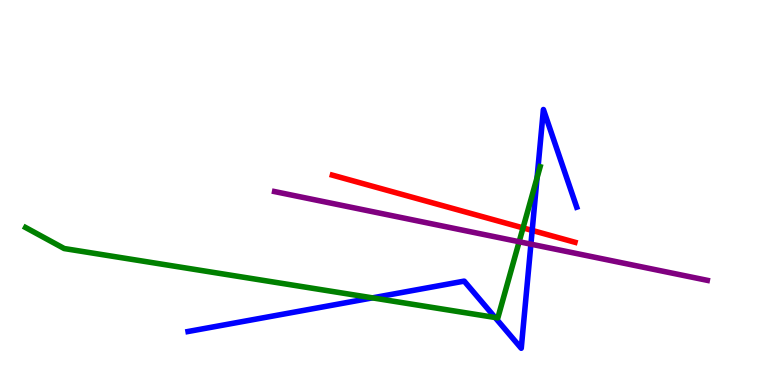[{'lines': ['blue', 'red'], 'intersections': [{'x': 6.87, 'y': 4.01}]}, {'lines': ['green', 'red'], 'intersections': [{'x': 6.75, 'y': 4.08}]}, {'lines': ['purple', 'red'], 'intersections': []}, {'lines': ['blue', 'green'], 'intersections': [{'x': 4.81, 'y': 2.26}, {'x': 6.39, 'y': 1.75}, {'x': 6.93, 'y': 5.39}]}, {'lines': ['blue', 'purple'], 'intersections': [{'x': 6.85, 'y': 3.66}]}, {'lines': ['green', 'purple'], 'intersections': [{'x': 6.7, 'y': 3.72}]}]